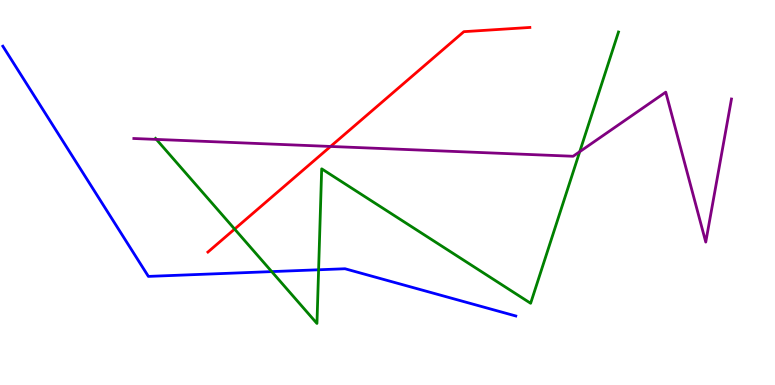[{'lines': ['blue', 'red'], 'intersections': []}, {'lines': ['green', 'red'], 'intersections': [{'x': 3.03, 'y': 4.05}]}, {'lines': ['purple', 'red'], 'intersections': [{'x': 4.27, 'y': 6.2}]}, {'lines': ['blue', 'green'], 'intersections': [{'x': 3.51, 'y': 2.95}, {'x': 4.11, 'y': 2.99}]}, {'lines': ['blue', 'purple'], 'intersections': []}, {'lines': ['green', 'purple'], 'intersections': [{'x': 2.02, 'y': 6.38}, {'x': 7.48, 'y': 6.06}]}]